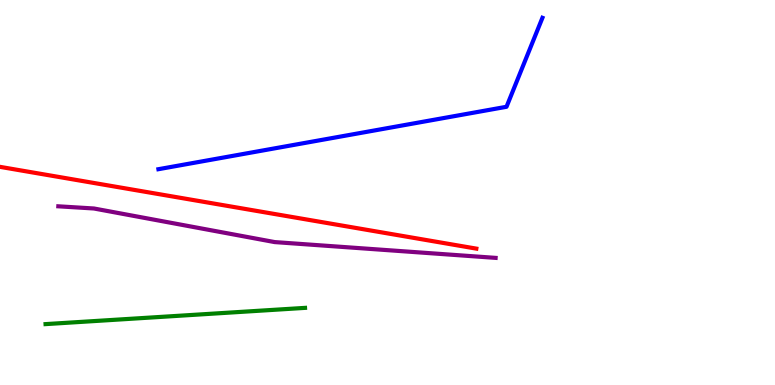[{'lines': ['blue', 'red'], 'intersections': []}, {'lines': ['green', 'red'], 'intersections': []}, {'lines': ['purple', 'red'], 'intersections': []}, {'lines': ['blue', 'green'], 'intersections': []}, {'lines': ['blue', 'purple'], 'intersections': []}, {'lines': ['green', 'purple'], 'intersections': []}]